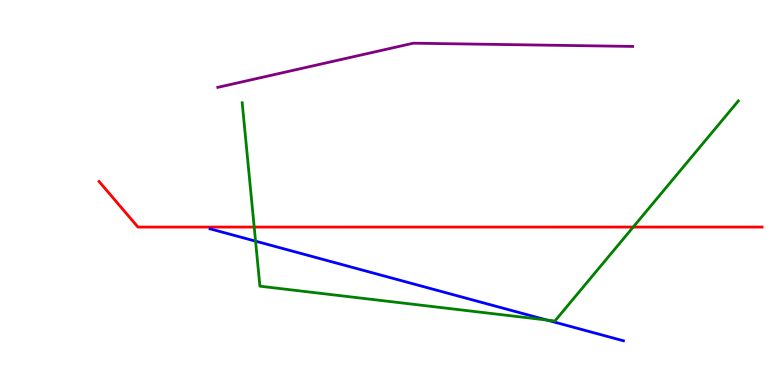[{'lines': ['blue', 'red'], 'intersections': []}, {'lines': ['green', 'red'], 'intersections': [{'x': 3.28, 'y': 4.1}, {'x': 8.17, 'y': 4.1}]}, {'lines': ['purple', 'red'], 'intersections': []}, {'lines': ['blue', 'green'], 'intersections': [{'x': 3.3, 'y': 3.74}, {'x': 7.06, 'y': 1.69}]}, {'lines': ['blue', 'purple'], 'intersections': []}, {'lines': ['green', 'purple'], 'intersections': []}]